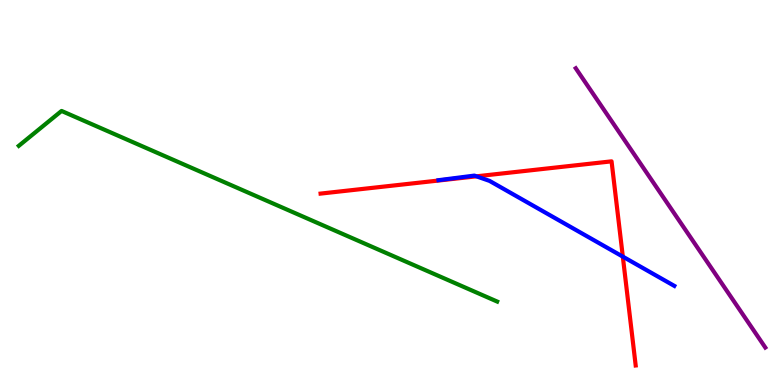[{'lines': ['blue', 'red'], 'intersections': [{'x': 6.15, 'y': 5.42}, {'x': 8.04, 'y': 3.33}]}, {'lines': ['green', 'red'], 'intersections': []}, {'lines': ['purple', 'red'], 'intersections': []}, {'lines': ['blue', 'green'], 'intersections': []}, {'lines': ['blue', 'purple'], 'intersections': []}, {'lines': ['green', 'purple'], 'intersections': []}]